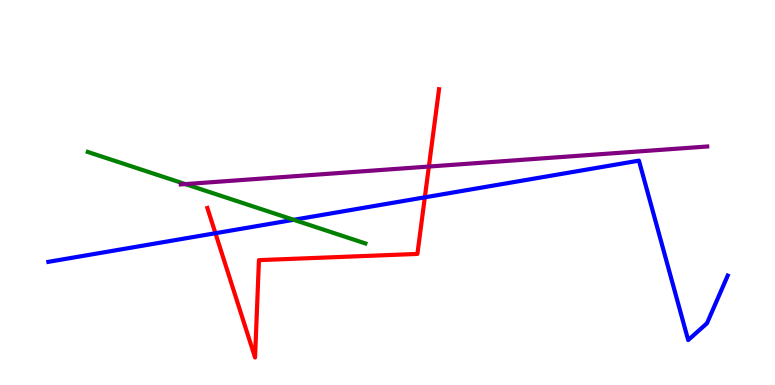[{'lines': ['blue', 'red'], 'intersections': [{'x': 2.78, 'y': 3.94}, {'x': 5.48, 'y': 4.87}]}, {'lines': ['green', 'red'], 'intersections': []}, {'lines': ['purple', 'red'], 'intersections': [{'x': 5.53, 'y': 5.67}]}, {'lines': ['blue', 'green'], 'intersections': [{'x': 3.79, 'y': 4.29}]}, {'lines': ['blue', 'purple'], 'intersections': []}, {'lines': ['green', 'purple'], 'intersections': [{'x': 2.39, 'y': 5.22}]}]